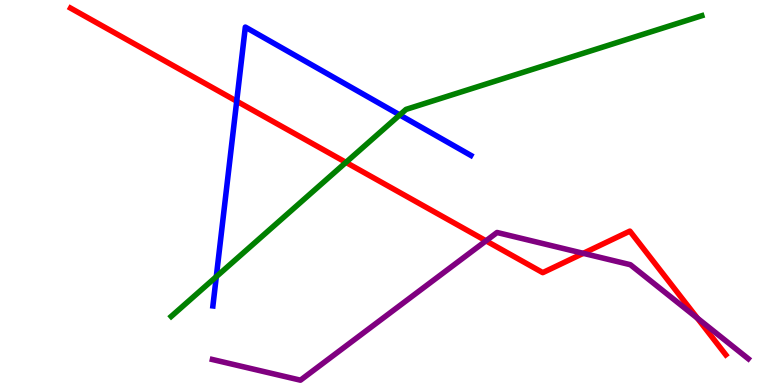[{'lines': ['blue', 'red'], 'intersections': [{'x': 3.05, 'y': 7.37}]}, {'lines': ['green', 'red'], 'intersections': [{'x': 4.46, 'y': 5.78}]}, {'lines': ['purple', 'red'], 'intersections': [{'x': 6.27, 'y': 3.74}, {'x': 7.53, 'y': 3.42}, {'x': 9.0, 'y': 1.74}]}, {'lines': ['blue', 'green'], 'intersections': [{'x': 2.79, 'y': 2.81}, {'x': 5.16, 'y': 7.01}]}, {'lines': ['blue', 'purple'], 'intersections': []}, {'lines': ['green', 'purple'], 'intersections': []}]